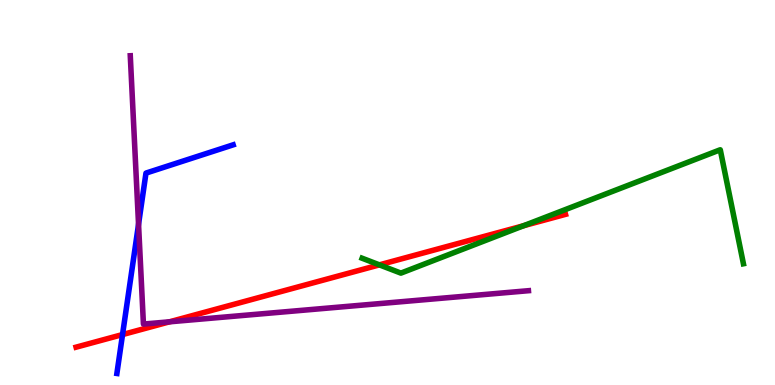[{'lines': ['blue', 'red'], 'intersections': [{'x': 1.58, 'y': 1.31}]}, {'lines': ['green', 'red'], 'intersections': [{'x': 4.9, 'y': 3.12}, {'x': 6.76, 'y': 4.14}]}, {'lines': ['purple', 'red'], 'intersections': [{'x': 2.19, 'y': 1.64}]}, {'lines': ['blue', 'green'], 'intersections': []}, {'lines': ['blue', 'purple'], 'intersections': [{'x': 1.79, 'y': 4.17}]}, {'lines': ['green', 'purple'], 'intersections': []}]